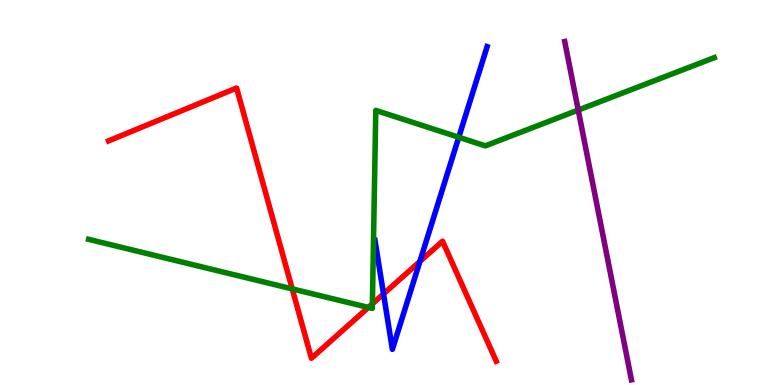[{'lines': ['blue', 'red'], 'intersections': [{'x': 4.95, 'y': 2.37}, {'x': 5.42, 'y': 3.21}]}, {'lines': ['green', 'red'], 'intersections': [{'x': 3.77, 'y': 2.5}, {'x': 4.75, 'y': 2.01}, {'x': 4.8, 'y': 2.11}]}, {'lines': ['purple', 'red'], 'intersections': []}, {'lines': ['blue', 'green'], 'intersections': [{'x': 5.92, 'y': 6.43}]}, {'lines': ['blue', 'purple'], 'intersections': []}, {'lines': ['green', 'purple'], 'intersections': [{'x': 7.46, 'y': 7.14}]}]